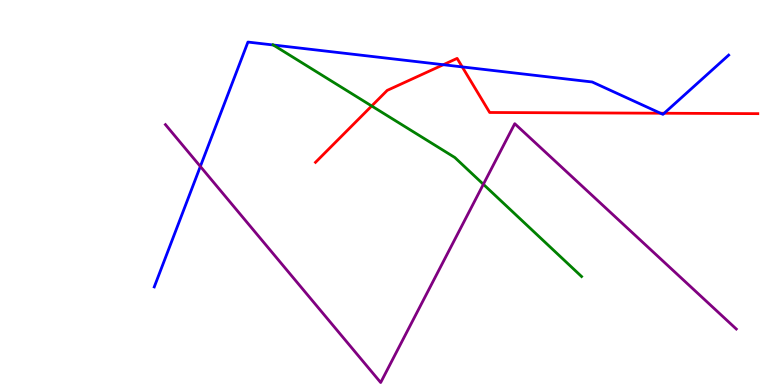[{'lines': ['blue', 'red'], 'intersections': [{'x': 5.72, 'y': 8.32}, {'x': 5.96, 'y': 8.26}, {'x': 8.52, 'y': 7.06}, {'x': 8.57, 'y': 7.06}]}, {'lines': ['green', 'red'], 'intersections': [{'x': 4.8, 'y': 7.25}]}, {'lines': ['purple', 'red'], 'intersections': []}, {'lines': ['blue', 'green'], 'intersections': [{'x': 3.53, 'y': 8.83}]}, {'lines': ['blue', 'purple'], 'intersections': [{'x': 2.59, 'y': 5.68}]}, {'lines': ['green', 'purple'], 'intersections': [{'x': 6.24, 'y': 5.21}]}]